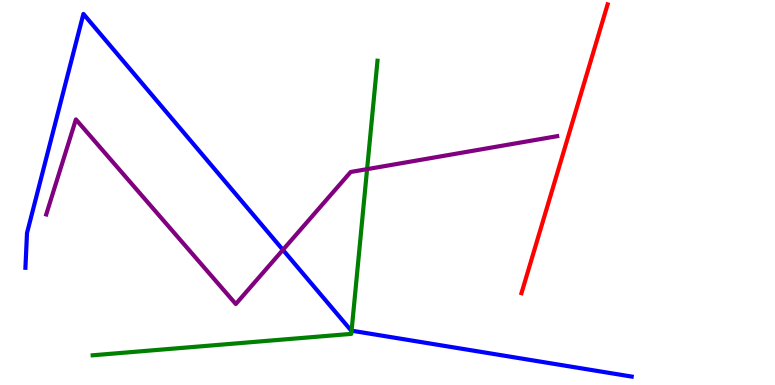[{'lines': ['blue', 'red'], 'intersections': []}, {'lines': ['green', 'red'], 'intersections': []}, {'lines': ['purple', 'red'], 'intersections': []}, {'lines': ['blue', 'green'], 'intersections': [{'x': 4.54, 'y': 1.41}]}, {'lines': ['blue', 'purple'], 'intersections': [{'x': 3.65, 'y': 3.51}]}, {'lines': ['green', 'purple'], 'intersections': [{'x': 4.74, 'y': 5.61}]}]